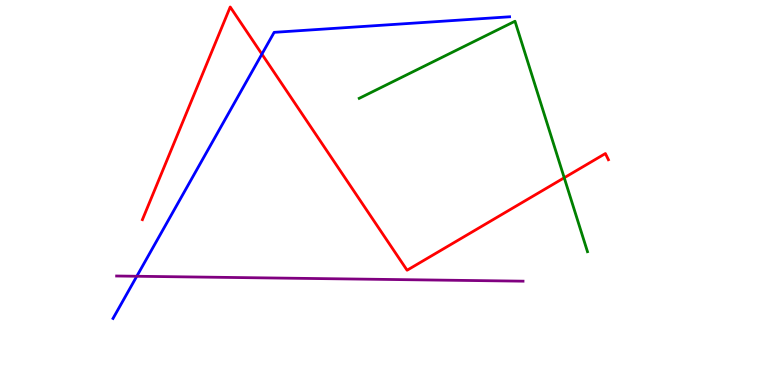[{'lines': ['blue', 'red'], 'intersections': [{'x': 3.38, 'y': 8.59}]}, {'lines': ['green', 'red'], 'intersections': [{'x': 7.28, 'y': 5.38}]}, {'lines': ['purple', 'red'], 'intersections': []}, {'lines': ['blue', 'green'], 'intersections': []}, {'lines': ['blue', 'purple'], 'intersections': [{'x': 1.76, 'y': 2.82}]}, {'lines': ['green', 'purple'], 'intersections': []}]